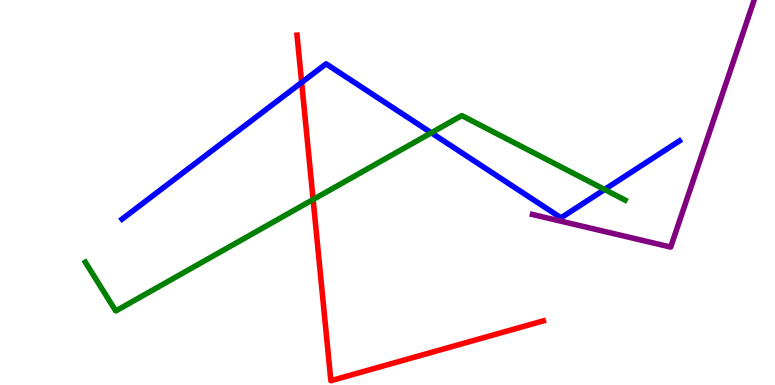[{'lines': ['blue', 'red'], 'intersections': [{'x': 3.89, 'y': 7.86}]}, {'lines': ['green', 'red'], 'intersections': [{'x': 4.04, 'y': 4.82}]}, {'lines': ['purple', 'red'], 'intersections': []}, {'lines': ['blue', 'green'], 'intersections': [{'x': 5.56, 'y': 6.55}, {'x': 7.8, 'y': 5.08}]}, {'lines': ['blue', 'purple'], 'intersections': []}, {'lines': ['green', 'purple'], 'intersections': []}]